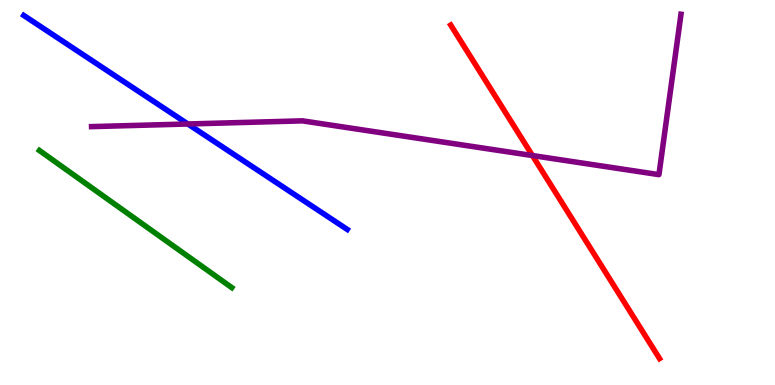[{'lines': ['blue', 'red'], 'intersections': []}, {'lines': ['green', 'red'], 'intersections': []}, {'lines': ['purple', 'red'], 'intersections': [{'x': 6.87, 'y': 5.96}]}, {'lines': ['blue', 'green'], 'intersections': []}, {'lines': ['blue', 'purple'], 'intersections': [{'x': 2.42, 'y': 6.78}]}, {'lines': ['green', 'purple'], 'intersections': []}]